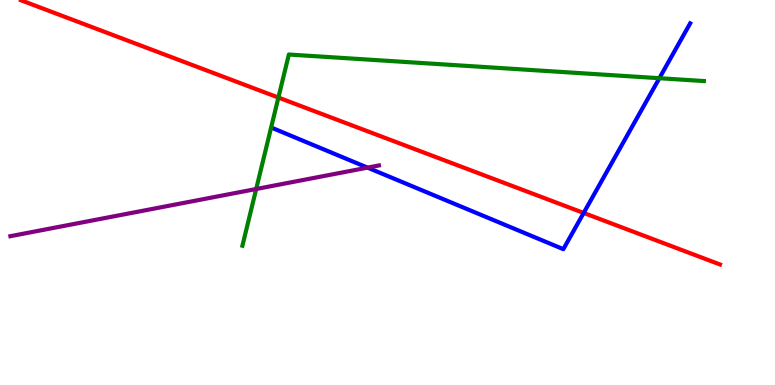[{'lines': ['blue', 'red'], 'intersections': [{'x': 7.53, 'y': 4.47}]}, {'lines': ['green', 'red'], 'intersections': [{'x': 3.59, 'y': 7.47}]}, {'lines': ['purple', 'red'], 'intersections': []}, {'lines': ['blue', 'green'], 'intersections': [{'x': 8.51, 'y': 7.97}]}, {'lines': ['blue', 'purple'], 'intersections': [{'x': 4.74, 'y': 5.65}]}, {'lines': ['green', 'purple'], 'intersections': [{'x': 3.31, 'y': 5.09}]}]